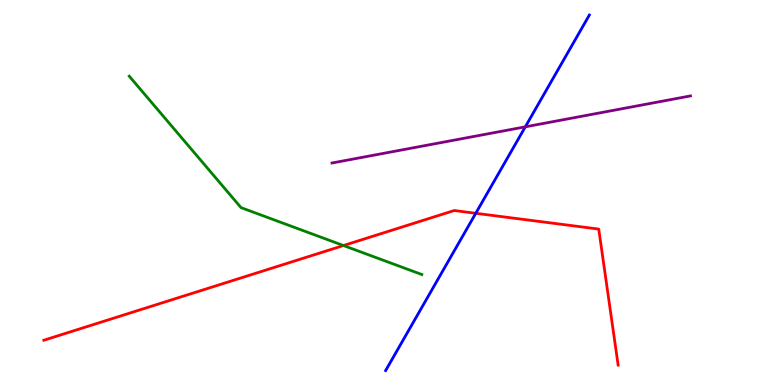[{'lines': ['blue', 'red'], 'intersections': [{'x': 6.14, 'y': 4.46}]}, {'lines': ['green', 'red'], 'intersections': [{'x': 4.43, 'y': 3.62}]}, {'lines': ['purple', 'red'], 'intersections': []}, {'lines': ['blue', 'green'], 'intersections': []}, {'lines': ['blue', 'purple'], 'intersections': [{'x': 6.78, 'y': 6.71}]}, {'lines': ['green', 'purple'], 'intersections': []}]